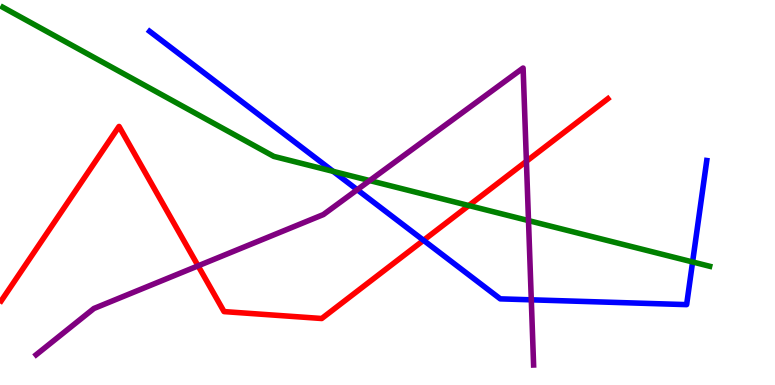[{'lines': ['blue', 'red'], 'intersections': [{'x': 5.46, 'y': 3.76}]}, {'lines': ['green', 'red'], 'intersections': [{'x': 6.05, 'y': 4.66}]}, {'lines': ['purple', 'red'], 'intersections': [{'x': 2.56, 'y': 3.09}, {'x': 6.79, 'y': 5.81}]}, {'lines': ['blue', 'green'], 'intersections': [{'x': 4.3, 'y': 5.55}, {'x': 8.94, 'y': 3.2}]}, {'lines': ['blue', 'purple'], 'intersections': [{'x': 4.61, 'y': 5.07}, {'x': 6.86, 'y': 2.21}]}, {'lines': ['green', 'purple'], 'intersections': [{'x': 4.77, 'y': 5.31}, {'x': 6.82, 'y': 4.27}]}]